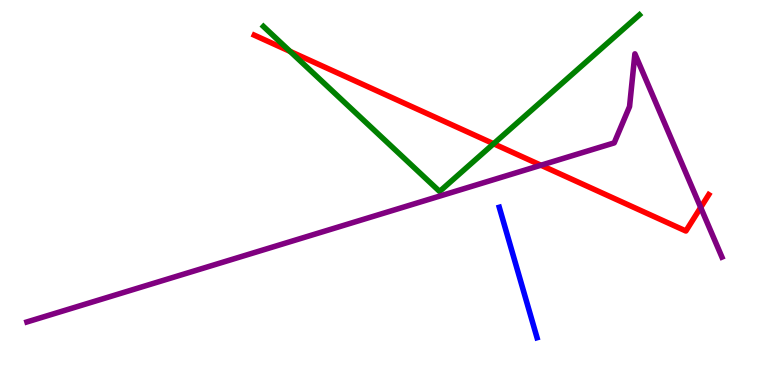[{'lines': ['blue', 'red'], 'intersections': []}, {'lines': ['green', 'red'], 'intersections': [{'x': 3.74, 'y': 8.66}, {'x': 6.37, 'y': 6.27}]}, {'lines': ['purple', 'red'], 'intersections': [{'x': 6.98, 'y': 5.71}, {'x': 9.04, 'y': 4.61}]}, {'lines': ['blue', 'green'], 'intersections': []}, {'lines': ['blue', 'purple'], 'intersections': []}, {'lines': ['green', 'purple'], 'intersections': []}]